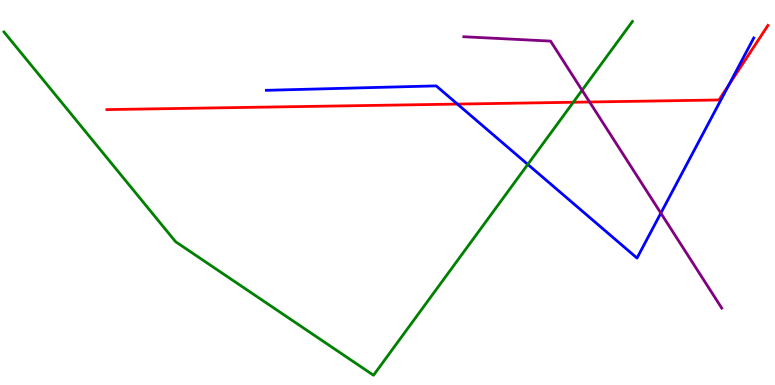[{'lines': ['blue', 'red'], 'intersections': [{'x': 5.9, 'y': 7.3}, {'x': 9.4, 'y': 7.79}]}, {'lines': ['green', 'red'], 'intersections': [{'x': 7.4, 'y': 7.34}]}, {'lines': ['purple', 'red'], 'intersections': [{'x': 7.61, 'y': 7.35}]}, {'lines': ['blue', 'green'], 'intersections': [{'x': 6.81, 'y': 5.73}]}, {'lines': ['blue', 'purple'], 'intersections': [{'x': 8.53, 'y': 4.46}]}, {'lines': ['green', 'purple'], 'intersections': [{'x': 7.51, 'y': 7.66}]}]